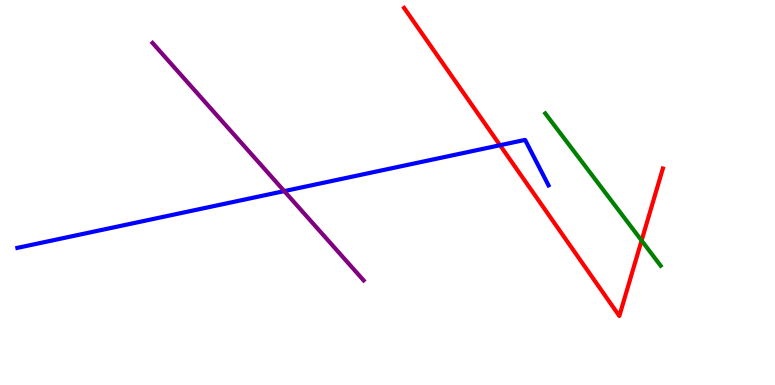[{'lines': ['blue', 'red'], 'intersections': [{'x': 6.45, 'y': 6.23}]}, {'lines': ['green', 'red'], 'intersections': [{'x': 8.28, 'y': 3.75}]}, {'lines': ['purple', 'red'], 'intersections': []}, {'lines': ['blue', 'green'], 'intersections': []}, {'lines': ['blue', 'purple'], 'intersections': [{'x': 3.67, 'y': 5.04}]}, {'lines': ['green', 'purple'], 'intersections': []}]